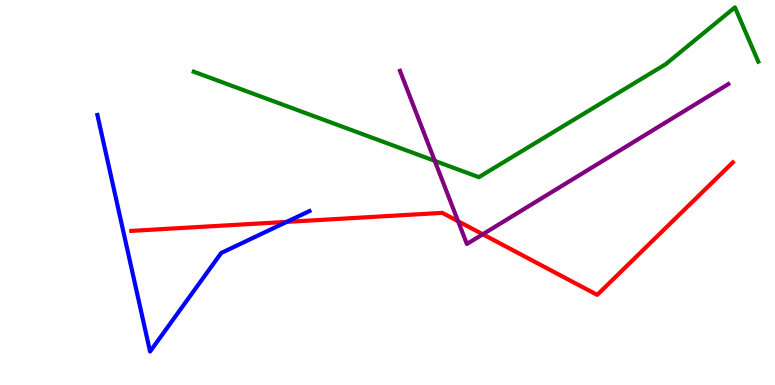[{'lines': ['blue', 'red'], 'intersections': [{'x': 3.7, 'y': 4.24}]}, {'lines': ['green', 'red'], 'intersections': []}, {'lines': ['purple', 'red'], 'intersections': [{'x': 5.91, 'y': 4.25}, {'x': 6.23, 'y': 3.91}]}, {'lines': ['blue', 'green'], 'intersections': []}, {'lines': ['blue', 'purple'], 'intersections': []}, {'lines': ['green', 'purple'], 'intersections': [{'x': 5.61, 'y': 5.82}]}]